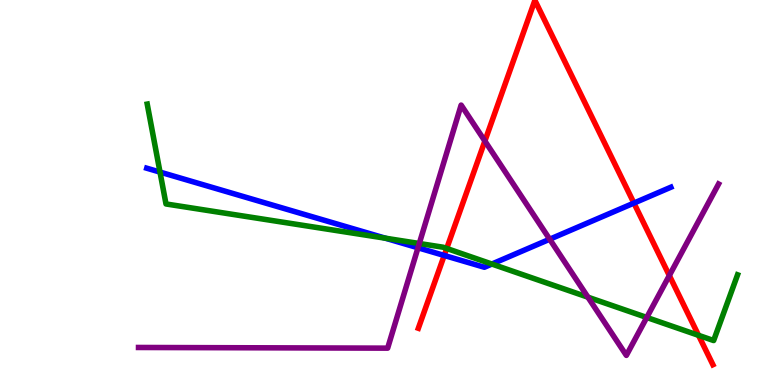[{'lines': ['blue', 'red'], 'intersections': [{'x': 5.73, 'y': 3.36}, {'x': 8.18, 'y': 4.73}]}, {'lines': ['green', 'red'], 'intersections': [{'x': 5.76, 'y': 3.55}, {'x': 9.01, 'y': 1.29}]}, {'lines': ['purple', 'red'], 'intersections': [{'x': 6.26, 'y': 6.34}, {'x': 8.64, 'y': 2.84}]}, {'lines': ['blue', 'green'], 'intersections': [{'x': 2.06, 'y': 5.53}, {'x': 4.97, 'y': 3.81}, {'x': 6.35, 'y': 3.14}]}, {'lines': ['blue', 'purple'], 'intersections': [{'x': 5.39, 'y': 3.56}, {'x': 7.09, 'y': 3.79}]}, {'lines': ['green', 'purple'], 'intersections': [{'x': 5.41, 'y': 3.68}, {'x': 7.59, 'y': 2.28}, {'x': 8.35, 'y': 1.75}]}]